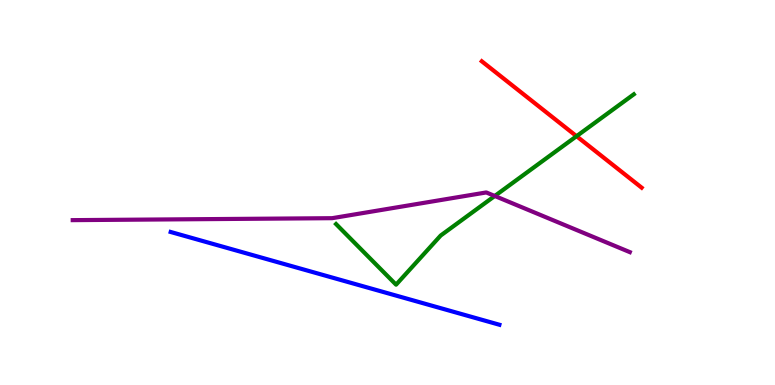[{'lines': ['blue', 'red'], 'intersections': []}, {'lines': ['green', 'red'], 'intersections': [{'x': 7.44, 'y': 6.46}]}, {'lines': ['purple', 'red'], 'intersections': []}, {'lines': ['blue', 'green'], 'intersections': []}, {'lines': ['blue', 'purple'], 'intersections': []}, {'lines': ['green', 'purple'], 'intersections': [{'x': 6.38, 'y': 4.91}]}]